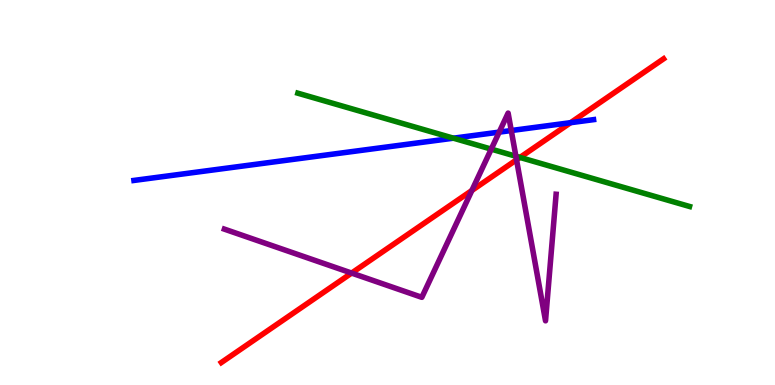[{'lines': ['blue', 'red'], 'intersections': [{'x': 7.36, 'y': 6.81}]}, {'lines': ['green', 'red'], 'intersections': [{'x': 6.71, 'y': 5.91}]}, {'lines': ['purple', 'red'], 'intersections': [{'x': 4.54, 'y': 2.91}, {'x': 6.09, 'y': 5.05}, {'x': 6.66, 'y': 5.85}]}, {'lines': ['blue', 'green'], 'intersections': [{'x': 5.85, 'y': 6.41}]}, {'lines': ['blue', 'purple'], 'intersections': [{'x': 6.44, 'y': 6.57}, {'x': 6.6, 'y': 6.61}]}, {'lines': ['green', 'purple'], 'intersections': [{'x': 6.34, 'y': 6.13}, {'x': 6.66, 'y': 5.94}]}]